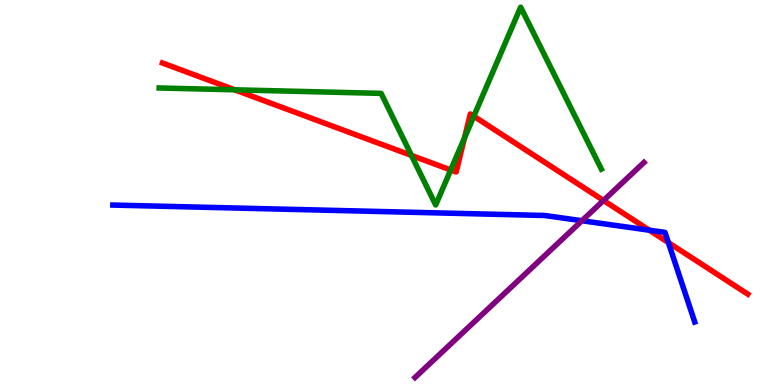[{'lines': ['blue', 'red'], 'intersections': [{'x': 8.38, 'y': 4.02}, {'x': 8.62, 'y': 3.7}]}, {'lines': ['green', 'red'], 'intersections': [{'x': 3.03, 'y': 7.67}, {'x': 5.31, 'y': 5.96}, {'x': 5.82, 'y': 5.58}, {'x': 5.99, 'y': 6.42}, {'x': 6.11, 'y': 6.98}]}, {'lines': ['purple', 'red'], 'intersections': [{'x': 7.79, 'y': 4.79}]}, {'lines': ['blue', 'green'], 'intersections': []}, {'lines': ['blue', 'purple'], 'intersections': [{'x': 7.51, 'y': 4.27}]}, {'lines': ['green', 'purple'], 'intersections': []}]